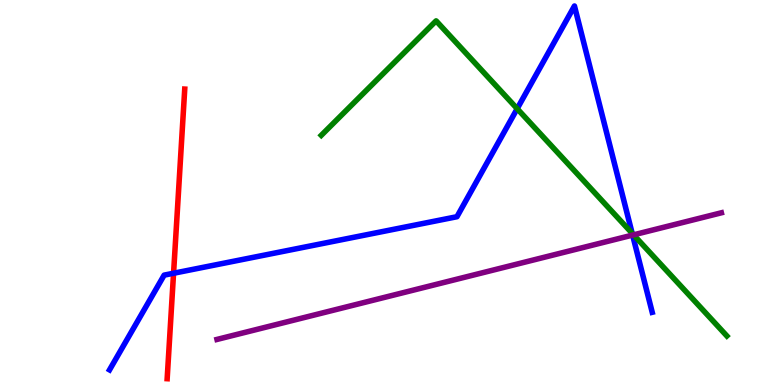[{'lines': ['blue', 'red'], 'intersections': [{'x': 2.24, 'y': 2.9}]}, {'lines': ['green', 'red'], 'intersections': []}, {'lines': ['purple', 'red'], 'intersections': []}, {'lines': ['blue', 'green'], 'intersections': [{'x': 6.67, 'y': 7.18}, {'x': 8.16, 'y': 3.94}]}, {'lines': ['blue', 'purple'], 'intersections': [{'x': 8.16, 'y': 3.89}]}, {'lines': ['green', 'purple'], 'intersections': [{'x': 8.18, 'y': 3.9}]}]